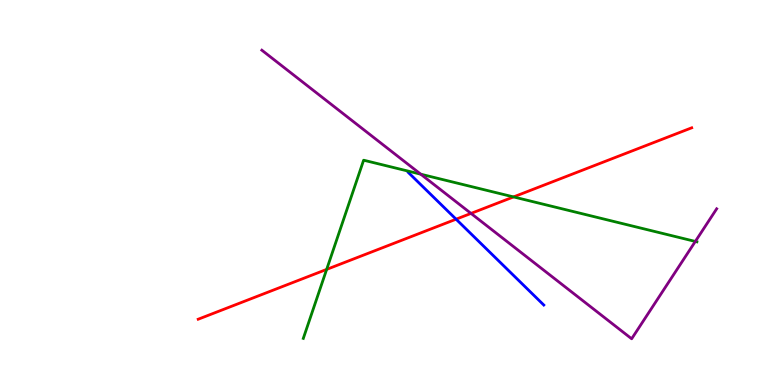[{'lines': ['blue', 'red'], 'intersections': [{'x': 5.88, 'y': 4.31}]}, {'lines': ['green', 'red'], 'intersections': [{'x': 4.21, 'y': 3.0}, {'x': 6.63, 'y': 4.89}]}, {'lines': ['purple', 'red'], 'intersections': [{'x': 6.08, 'y': 4.46}]}, {'lines': ['blue', 'green'], 'intersections': []}, {'lines': ['blue', 'purple'], 'intersections': []}, {'lines': ['green', 'purple'], 'intersections': [{'x': 5.43, 'y': 5.48}, {'x': 8.97, 'y': 3.73}]}]